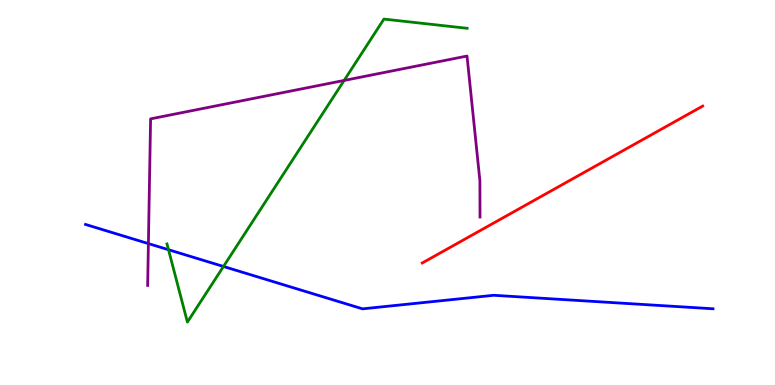[{'lines': ['blue', 'red'], 'intersections': []}, {'lines': ['green', 'red'], 'intersections': []}, {'lines': ['purple', 'red'], 'intersections': []}, {'lines': ['blue', 'green'], 'intersections': [{'x': 2.17, 'y': 3.51}, {'x': 2.88, 'y': 3.08}]}, {'lines': ['blue', 'purple'], 'intersections': [{'x': 1.91, 'y': 3.67}]}, {'lines': ['green', 'purple'], 'intersections': [{'x': 4.44, 'y': 7.91}]}]